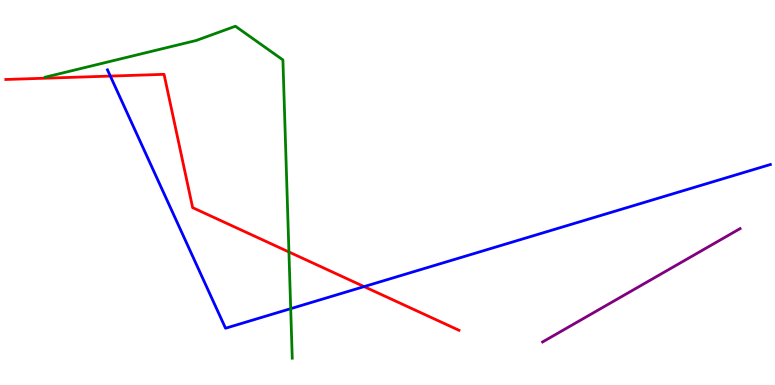[{'lines': ['blue', 'red'], 'intersections': [{'x': 1.42, 'y': 8.02}, {'x': 4.7, 'y': 2.56}]}, {'lines': ['green', 'red'], 'intersections': [{'x': 3.73, 'y': 3.46}]}, {'lines': ['purple', 'red'], 'intersections': []}, {'lines': ['blue', 'green'], 'intersections': [{'x': 3.75, 'y': 1.98}]}, {'lines': ['blue', 'purple'], 'intersections': []}, {'lines': ['green', 'purple'], 'intersections': []}]